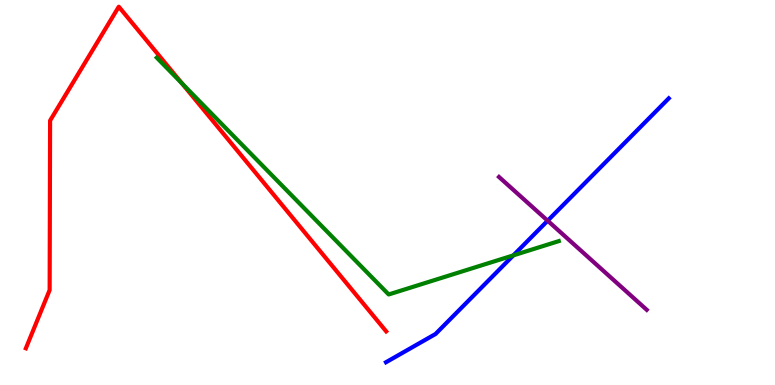[{'lines': ['blue', 'red'], 'intersections': []}, {'lines': ['green', 'red'], 'intersections': [{'x': 2.35, 'y': 7.84}]}, {'lines': ['purple', 'red'], 'intersections': []}, {'lines': ['blue', 'green'], 'intersections': [{'x': 6.62, 'y': 3.37}]}, {'lines': ['blue', 'purple'], 'intersections': [{'x': 7.07, 'y': 4.27}]}, {'lines': ['green', 'purple'], 'intersections': []}]